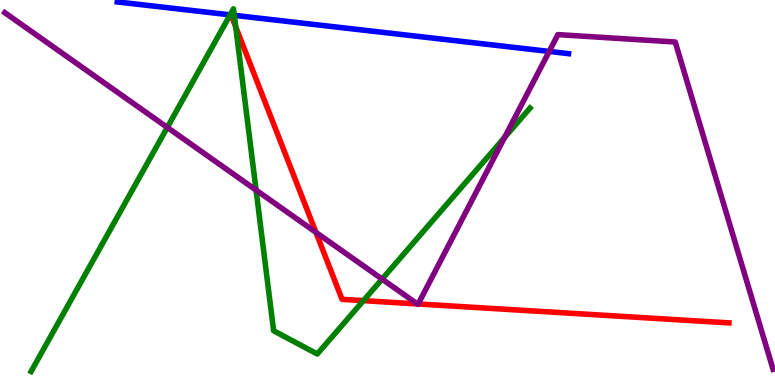[{'lines': ['blue', 'red'], 'intersections': []}, {'lines': ['green', 'red'], 'intersections': [{'x': 3.04, 'y': 9.3}, {'x': 4.69, 'y': 2.19}]}, {'lines': ['purple', 'red'], 'intersections': [{'x': 4.08, 'y': 3.96}, {'x': 5.38, 'y': 2.11}, {'x': 5.4, 'y': 2.1}]}, {'lines': ['blue', 'green'], 'intersections': [{'x': 2.97, 'y': 9.61}, {'x': 3.02, 'y': 9.6}]}, {'lines': ['blue', 'purple'], 'intersections': [{'x': 7.09, 'y': 8.66}]}, {'lines': ['green', 'purple'], 'intersections': [{'x': 2.16, 'y': 6.69}, {'x': 3.3, 'y': 5.06}, {'x': 4.93, 'y': 2.75}, {'x': 6.51, 'y': 6.43}]}]